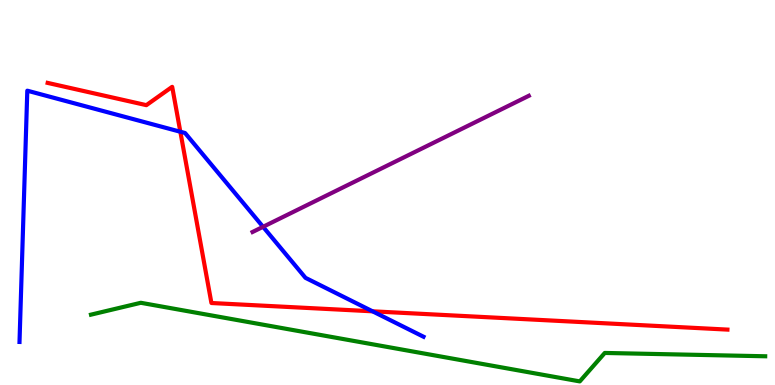[{'lines': ['blue', 'red'], 'intersections': [{'x': 2.33, 'y': 6.58}, {'x': 4.81, 'y': 1.91}]}, {'lines': ['green', 'red'], 'intersections': []}, {'lines': ['purple', 'red'], 'intersections': []}, {'lines': ['blue', 'green'], 'intersections': []}, {'lines': ['blue', 'purple'], 'intersections': [{'x': 3.39, 'y': 4.11}]}, {'lines': ['green', 'purple'], 'intersections': []}]